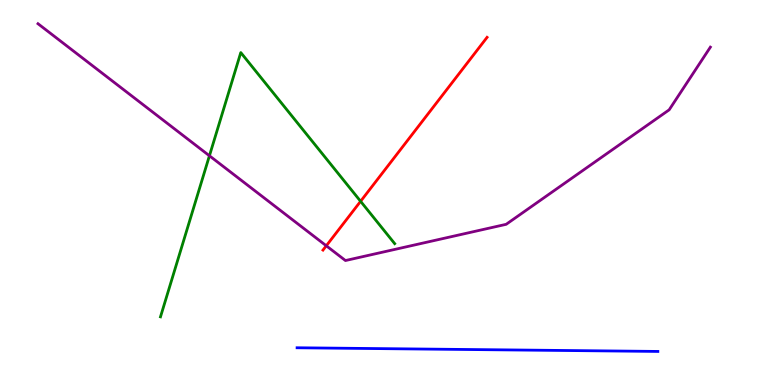[{'lines': ['blue', 'red'], 'intersections': []}, {'lines': ['green', 'red'], 'intersections': [{'x': 4.65, 'y': 4.77}]}, {'lines': ['purple', 'red'], 'intersections': [{'x': 4.21, 'y': 3.62}]}, {'lines': ['blue', 'green'], 'intersections': []}, {'lines': ['blue', 'purple'], 'intersections': []}, {'lines': ['green', 'purple'], 'intersections': [{'x': 2.7, 'y': 5.95}]}]